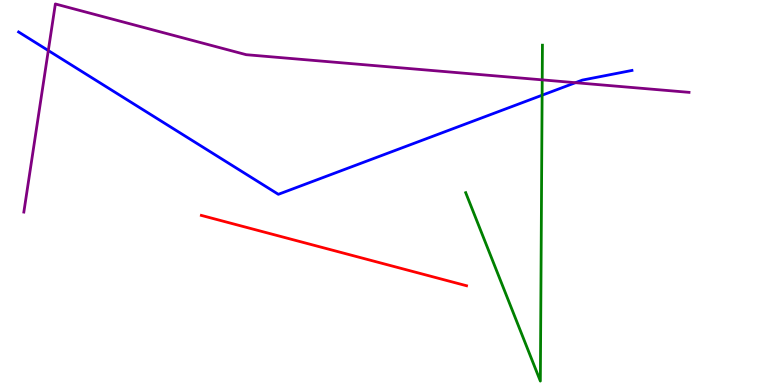[{'lines': ['blue', 'red'], 'intersections': []}, {'lines': ['green', 'red'], 'intersections': []}, {'lines': ['purple', 'red'], 'intersections': []}, {'lines': ['blue', 'green'], 'intersections': [{'x': 7.0, 'y': 7.53}]}, {'lines': ['blue', 'purple'], 'intersections': [{'x': 0.623, 'y': 8.69}, {'x': 7.43, 'y': 7.85}]}, {'lines': ['green', 'purple'], 'intersections': [{'x': 7.0, 'y': 7.93}]}]